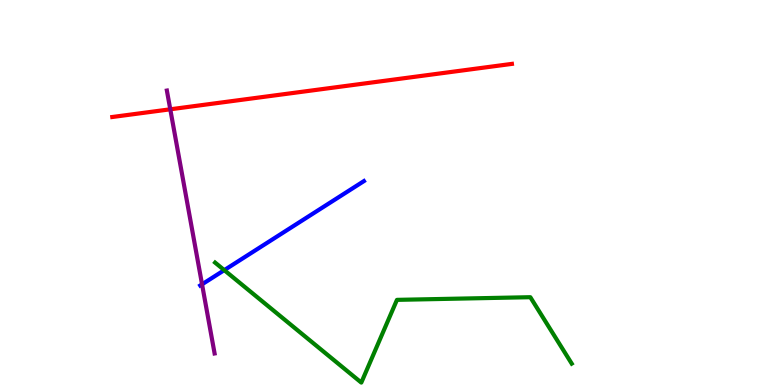[{'lines': ['blue', 'red'], 'intersections': []}, {'lines': ['green', 'red'], 'intersections': []}, {'lines': ['purple', 'red'], 'intersections': [{'x': 2.2, 'y': 7.16}]}, {'lines': ['blue', 'green'], 'intersections': [{'x': 2.89, 'y': 2.98}]}, {'lines': ['blue', 'purple'], 'intersections': [{'x': 2.61, 'y': 2.62}]}, {'lines': ['green', 'purple'], 'intersections': []}]